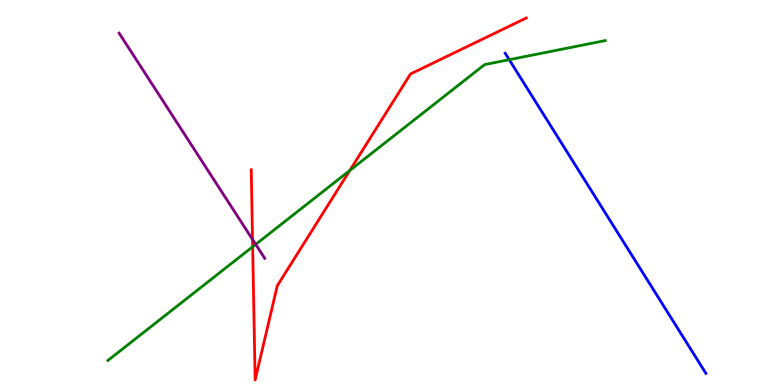[{'lines': ['blue', 'red'], 'intersections': []}, {'lines': ['green', 'red'], 'intersections': [{'x': 3.26, 'y': 3.59}, {'x': 4.51, 'y': 5.57}]}, {'lines': ['purple', 'red'], 'intersections': [{'x': 3.26, 'y': 3.78}]}, {'lines': ['blue', 'green'], 'intersections': [{'x': 6.57, 'y': 8.45}]}, {'lines': ['blue', 'purple'], 'intersections': []}, {'lines': ['green', 'purple'], 'intersections': [{'x': 3.3, 'y': 3.65}]}]